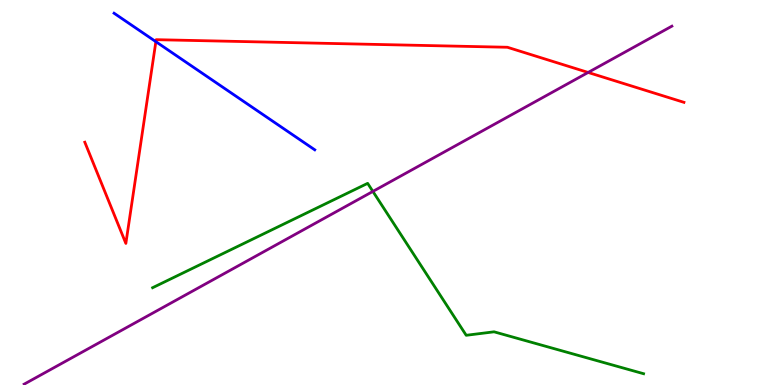[{'lines': ['blue', 'red'], 'intersections': [{'x': 2.01, 'y': 8.92}]}, {'lines': ['green', 'red'], 'intersections': []}, {'lines': ['purple', 'red'], 'intersections': [{'x': 7.59, 'y': 8.12}]}, {'lines': ['blue', 'green'], 'intersections': []}, {'lines': ['blue', 'purple'], 'intersections': []}, {'lines': ['green', 'purple'], 'intersections': [{'x': 4.81, 'y': 5.03}]}]